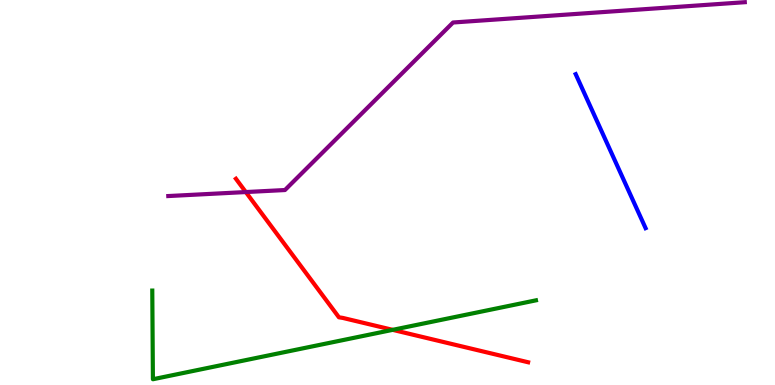[{'lines': ['blue', 'red'], 'intersections': []}, {'lines': ['green', 'red'], 'intersections': [{'x': 5.07, 'y': 1.43}]}, {'lines': ['purple', 'red'], 'intersections': [{'x': 3.17, 'y': 5.01}]}, {'lines': ['blue', 'green'], 'intersections': []}, {'lines': ['blue', 'purple'], 'intersections': []}, {'lines': ['green', 'purple'], 'intersections': []}]